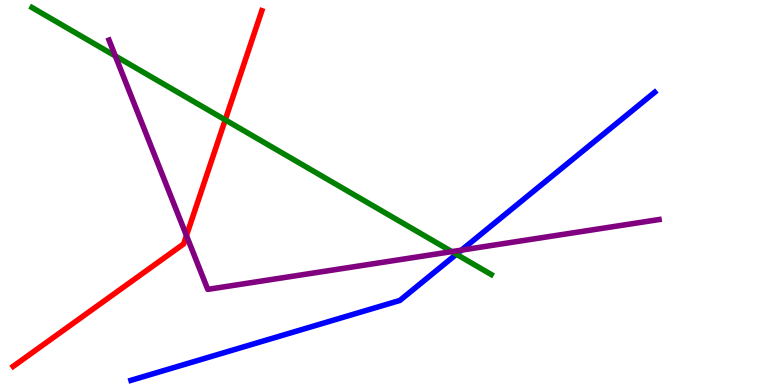[{'lines': ['blue', 'red'], 'intersections': []}, {'lines': ['green', 'red'], 'intersections': [{'x': 2.91, 'y': 6.89}]}, {'lines': ['purple', 'red'], 'intersections': [{'x': 2.41, 'y': 3.88}]}, {'lines': ['blue', 'green'], 'intersections': [{'x': 5.89, 'y': 3.4}]}, {'lines': ['blue', 'purple'], 'intersections': [{'x': 5.95, 'y': 3.5}]}, {'lines': ['green', 'purple'], 'intersections': [{'x': 1.49, 'y': 8.55}, {'x': 5.83, 'y': 3.46}]}]